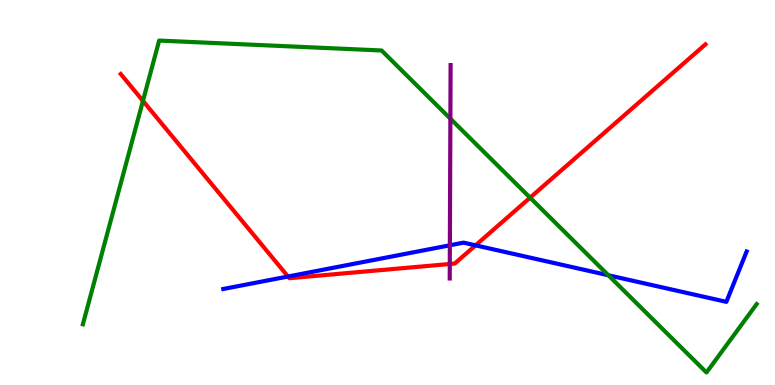[{'lines': ['blue', 'red'], 'intersections': [{'x': 3.72, 'y': 2.82}, {'x': 6.14, 'y': 3.63}]}, {'lines': ['green', 'red'], 'intersections': [{'x': 1.84, 'y': 7.38}, {'x': 6.84, 'y': 4.87}]}, {'lines': ['purple', 'red'], 'intersections': [{'x': 5.8, 'y': 3.14}]}, {'lines': ['blue', 'green'], 'intersections': [{'x': 7.85, 'y': 2.85}]}, {'lines': ['blue', 'purple'], 'intersections': [{'x': 5.8, 'y': 3.63}]}, {'lines': ['green', 'purple'], 'intersections': [{'x': 5.81, 'y': 6.92}]}]